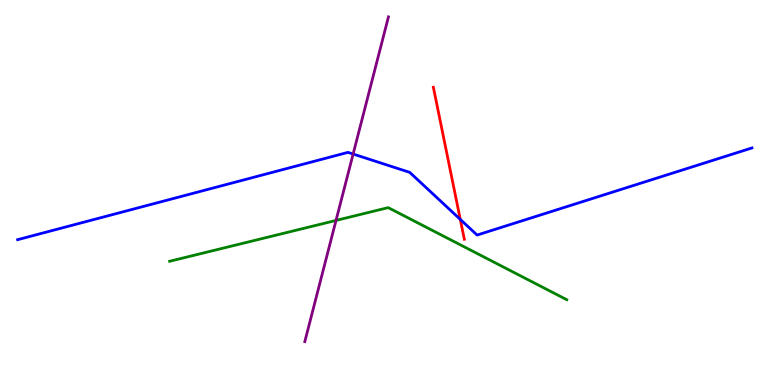[{'lines': ['blue', 'red'], 'intersections': [{'x': 5.94, 'y': 4.3}]}, {'lines': ['green', 'red'], 'intersections': []}, {'lines': ['purple', 'red'], 'intersections': []}, {'lines': ['blue', 'green'], 'intersections': []}, {'lines': ['blue', 'purple'], 'intersections': [{'x': 4.56, 'y': 6.0}]}, {'lines': ['green', 'purple'], 'intersections': [{'x': 4.34, 'y': 4.27}]}]